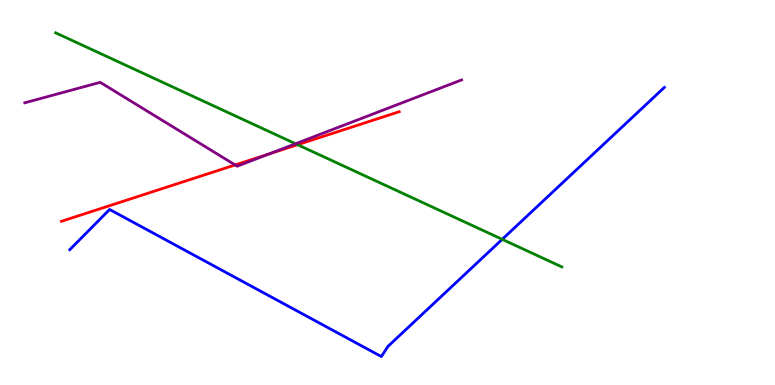[{'lines': ['blue', 'red'], 'intersections': []}, {'lines': ['green', 'red'], 'intersections': [{'x': 3.84, 'y': 6.24}]}, {'lines': ['purple', 'red'], 'intersections': [{'x': 3.03, 'y': 5.72}, {'x': 3.47, 'y': 6.0}]}, {'lines': ['blue', 'green'], 'intersections': [{'x': 6.48, 'y': 3.78}]}, {'lines': ['blue', 'purple'], 'intersections': []}, {'lines': ['green', 'purple'], 'intersections': [{'x': 3.81, 'y': 6.27}]}]